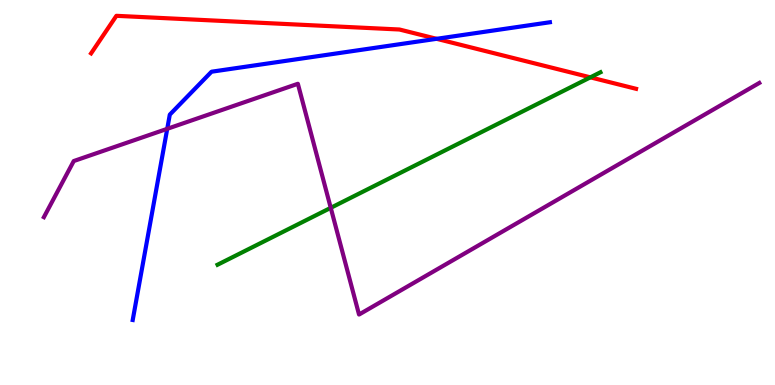[{'lines': ['blue', 'red'], 'intersections': [{'x': 5.63, 'y': 8.99}]}, {'lines': ['green', 'red'], 'intersections': [{'x': 7.62, 'y': 7.99}]}, {'lines': ['purple', 'red'], 'intersections': []}, {'lines': ['blue', 'green'], 'intersections': []}, {'lines': ['blue', 'purple'], 'intersections': [{'x': 2.16, 'y': 6.65}]}, {'lines': ['green', 'purple'], 'intersections': [{'x': 4.27, 'y': 4.6}]}]